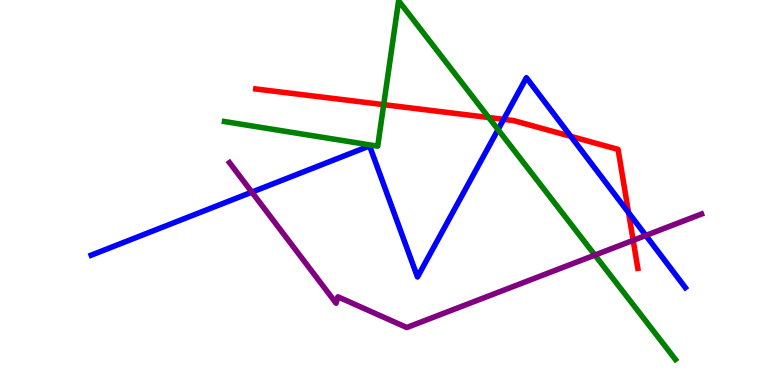[{'lines': ['blue', 'red'], 'intersections': [{'x': 6.5, 'y': 6.9}, {'x': 7.37, 'y': 6.46}, {'x': 8.11, 'y': 4.48}]}, {'lines': ['green', 'red'], 'intersections': [{'x': 4.95, 'y': 7.28}, {'x': 6.31, 'y': 6.95}]}, {'lines': ['purple', 'red'], 'intersections': [{'x': 8.17, 'y': 3.76}]}, {'lines': ['blue', 'green'], 'intersections': [{'x': 6.43, 'y': 6.63}]}, {'lines': ['blue', 'purple'], 'intersections': [{'x': 3.25, 'y': 5.01}, {'x': 8.33, 'y': 3.88}]}, {'lines': ['green', 'purple'], 'intersections': [{'x': 7.68, 'y': 3.37}]}]